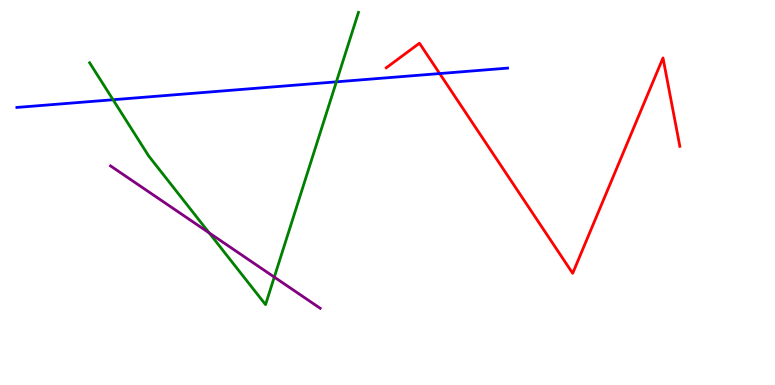[{'lines': ['blue', 'red'], 'intersections': [{'x': 5.67, 'y': 8.09}]}, {'lines': ['green', 'red'], 'intersections': []}, {'lines': ['purple', 'red'], 'intersections': []}, {'lines': ['blue', 'green'], 'intersections': [{'x': 1.46, 'y': 7.41}, {'x': 4.34, 'y': 7.87}]}, {'lines': ['blue', 'purple'], 'intersections': []}, {'lines': ['green', 'purple'], 'intersections': [{'x': 2.7, 'y': 3.95}, {'x': 3.54, 'y': 2.8}]}]